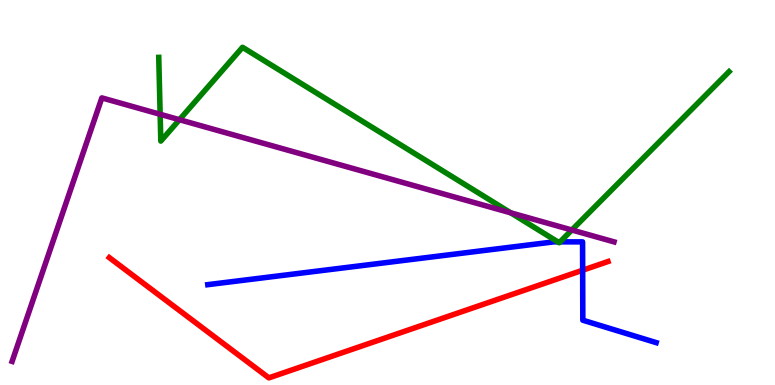[{'lines': ['blue', 'red'], 'intersections': [{'x': 7.52, 'y': 2.98}]}, {'lines': ['green', 'red'], 'intersections': []}, {'lines': ['purple', 'red'], 'intersections': []}, {'lines': ['blue', 'green'], 'intersections': [{'x': 7.2, 'y': 3.72}, {'x': 7.23, 'y': 3.72}]}, {'lines': ['blue', 'purple'], 'intersections': []}, {'lines': ['green', 'purple'], 'intersections': [{'x': 2.07, 'y': 7.03}, {'x': 2.32, 'y': 6.89}, {'x': 6.59, 'y': 4.47}, {'x': 7.38, 'y': 4.03}]}]